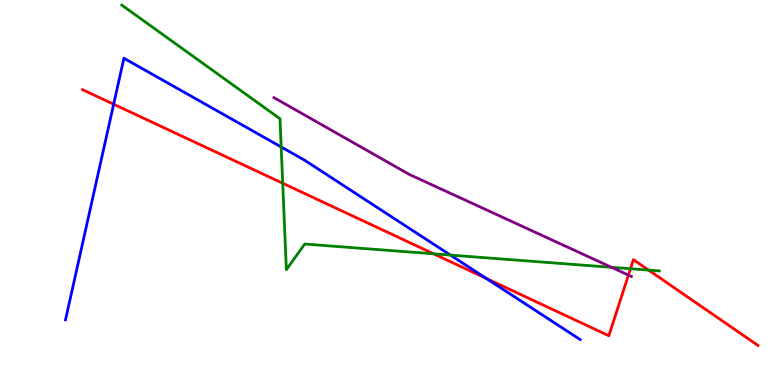[{'lines': ['blue', 'red'], 'intersections': [{'x': 1.47, 'y': 7.29}, {'x': 6.27, 'y': 2.77}]}, {'lines': ['green', 'red'], 'intersections': [{'x': 3.65, 'y': 5.24}, {'x': 5.6, 'y': 3.41}, {'x': 8.14, 'y': 3.02}, {'x': 8.37, 'y': 2.98}]}, {'lines': ['purple', 'red'], 'intersections': [{'x': 8.11, 'y': 2.85}]}, {'lines': ['blue', 'green'], 'intersections': [{'x': 3.63, 'y': 6.18}, {'x': 5.81, 'y': 3.37}]}, {'lines': ['blue', 'purple'], 'intersections': []}, {'lines': ['green', 'purple'], 'intersections': [{'x': 7.89, 'y': 3.06}]}]